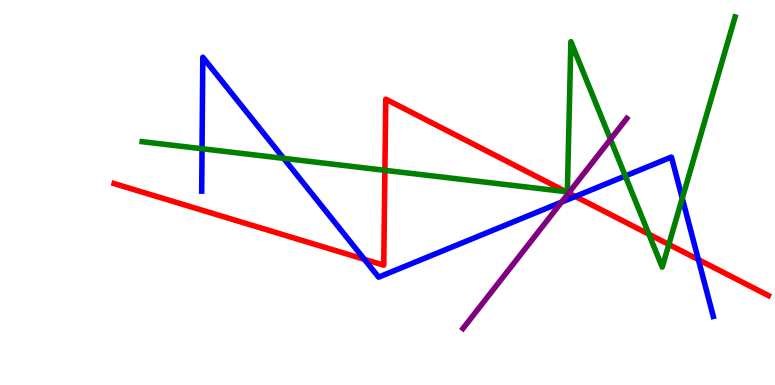[{'lines': ['blue', 'red'], 'intersections': [{'x': 4.7, 'y': 3.27}, {'x': 7.42, 'y': 4.9}, {'x': 9.01, 'y': 3.26}]}, {'lines': ['green', 'red'], 'intersections': [{'x': 4.97, 'y': 5.58}, {'x': 7.3, 'y': 5.02}, {'x': 8.37, 'y': 3.92}, {'x': 8.63, 'y': 3.65}]}, {'lines': ['purple', 'red'], 'intersections': [{'x': 7.34, 'y': 4.99}]}, {'lines': ['blue', 'green'], 'intersections': [{'x': 2.61, 'y': 6.14}, {'x': 3.66, 'y': 5.89}, {'x': 8.07, 'y': 5.43}, {'x': 8.8, 'y': 4.85}]}, {'lines': ['blue', 'purple'], 'intersections': [{'x': 7.25, 'y': 4.75}]}, {'lines': ['green', 'purple'], 'intersections': [{'x': 7.88, 'y': 6.38}]}]